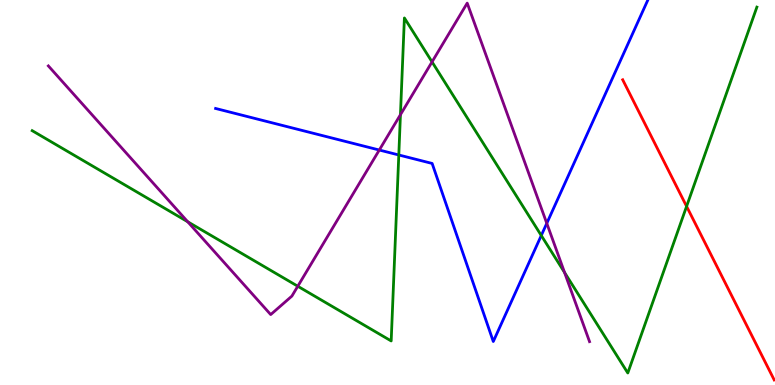[{'lines': ['blue', 'red'], 'intersections': []}, {'lines': ['green', 'red'], 'intersections': [{'x': 8.86, 'y': 4.64}]}, {'lines': ['purple', 'red'], 'intersections': []}, {'lines': ['blue', 'green'], 'intersections': [{'x': 5.15, 'y': 5.97}, {'x': 6.98, 'y': 3.88}]}, {'lines': ['blue', 'purple'], 'intersections': [{'x': 4.89, 'y': 6.1}, {'x': 7.06, 'y': 4.2}]}, {'lines': ['green', 'purple'], 'intersections': [{'x': 2.42, 'y': 4.24}, {'x': 3.84, 'y': 2.57}, {'x': 5.17, 'y': 7.02}, {'x': 5.57, 'y': 8.39}, {'x': 7.28, 'y': 2.92}]}]